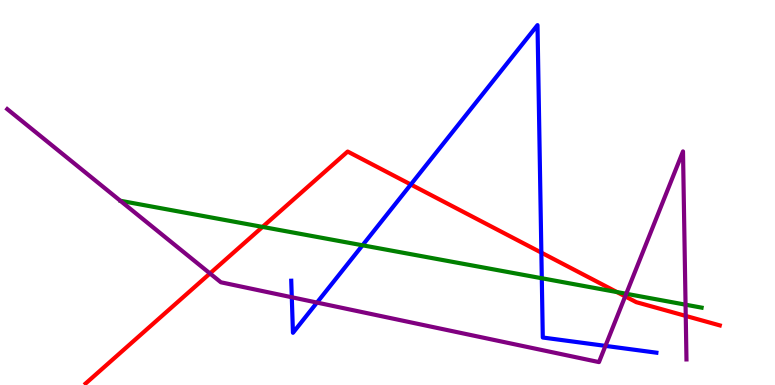[{'lines': ['blue', 'red'], 'intersections': [{'x': 5.3, 'y': 5.21}, {'x': 6.99, 'y': 3.44}]}, {'lines': ['green', 'red'], 'intersections': [{'x': 3.39, 'y': 4.11}, {'x': 7.96, 'y': 2.41}]}, {'lines': ['purple', 'red'], 'intersections': [{'x': 2.71, 'y': 2.9}, {'x': 8.07, 'y': 2.3}, {'x': 8.85, 'y': 1.79}]}, {'lines': ['blue', 'green'], 'intersections': [{'x': 4.68, 'y': 3.63}, {'x': 6.99, 'y': 2.77}]}, {'lines': ['blue', 'purple'], 'intersections': [{'x': 3.77, 'y': 2.28}, {'x': 4.09, 'y': 2.14}, {'x': 7.81, 'y': 1.02}]}, {'lines': ['green', 'purple'], 'intersections': [{'x': 8.08, 'y': 2.37}, {'x': 8.85, 'y': 2.09}]}]